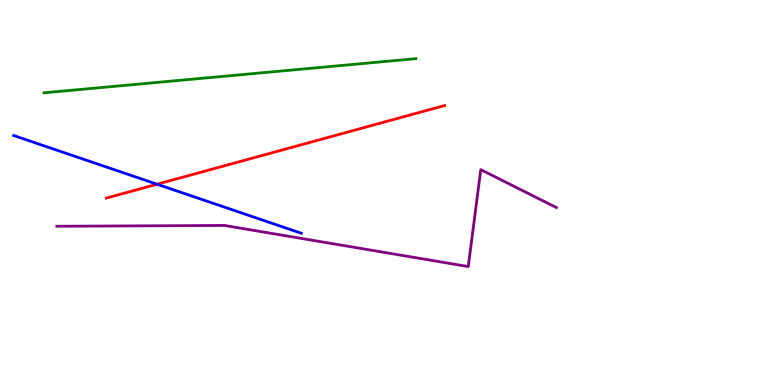[{'lines': ['blue', 'red'], 'intersections': [{'x': 2.03, 'y': 5.21}]}, {'lines': ['green', 'red'], 'intersections': []}, {'lines': ['purple', 'red'], 'intersections': []}, {'lines': ['blue', 'green'], 'intersections': []}, {'lines': ['blue', 'purple'], 'intersections': []}, {'lines': ['green', 'purple'], 'intersections': []}]